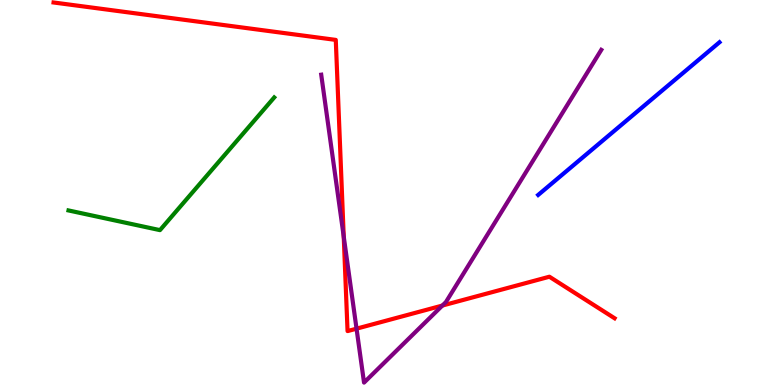[{'lines': ['blue', 'red'], 'intersections': []}, {'lines': ['green', 'red'], 'intersections': []}, {'lines': ['purple', 'red'], 'intersections': [{'x': 4.44, 'y': 3.86}, {'x': 4.6, 'y': 1.46}, {'x': 5.71, 'y': 2.06}]}, {'lines': ['blue', 'green'], 'intersections': []}, {'lines': ['blue', 'purple'], 'intersections': []}, {'lines': ['green', 'purple'], 'intersections': []}]